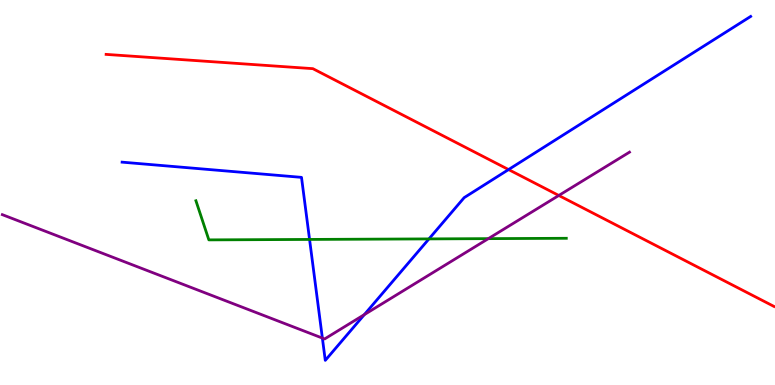[{'lines': ['blue', 'red'], 'intersections': [{'x': 6.56, 'y': 5.6}]}, {'lines': ['green', 'red'], 'intersections': []}, {'lines': ['purple', 'red'], 'intersections': [{'x': 7.21, 'y': 4.92}]}, {'lines': ['blue', 'green'], 'intersections': [{'x': 3.99, 'y': 3.78}, {'x': 5.53, 'y': 3.79}]}, {'lines': ['blue', 'purple'], 'intersections': [{'x': 4.16, 'y': 1.22}, {'x': 4.7, 'y': 1.83}]}, {'lines': ['green', 'purple'], 'intersections': [{'x': 6.3, 'y': 3.8}]}]